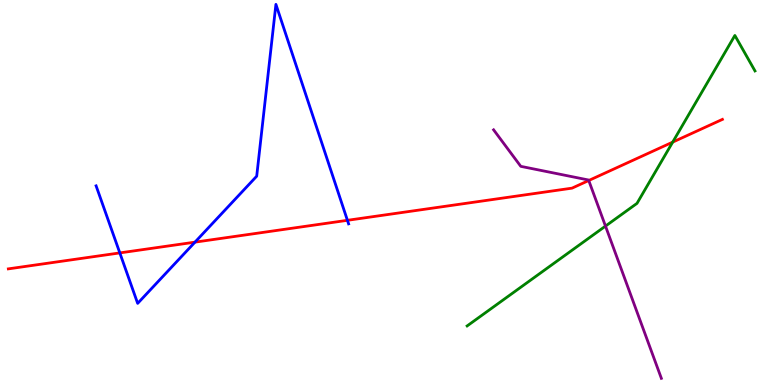[{'lines': ['blue', 'red'], 'intersections': [{'x': 1.55, 'y': 3.43}, {'x': 2.52, 'y': 3.71}, {'x': 4.48, 'y': 4.28}]}, {'lines': ['green', 'red'], 'intersections': [{'x': 8.68, 'y': 6.31}]}, {'lines': ['purple', 'red'], 'intersections': [{'x': 7.6, 'y': 5.31}]}, {'lines': ['blue', 'green'], 'intersections': []}, {'lines': ['blue', 'purple'], 'intersections': []}, {'lines': ['green', 'purple'], 'intersections': [{'x': 7.81, 'y': 4.13}]}]